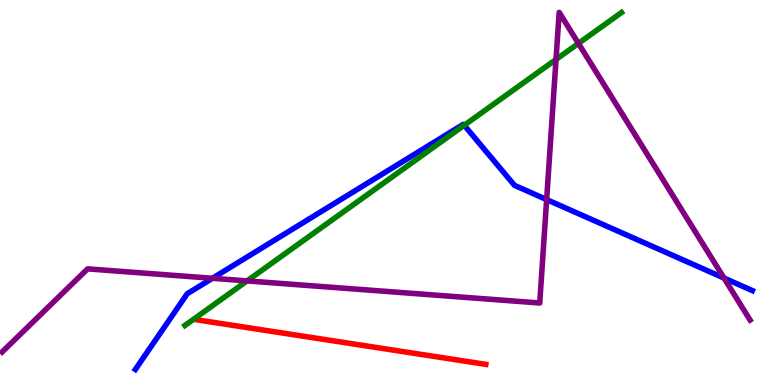[{'lines': ['blue', 'red'], 'intersections': []}, {'lines': ['green', 'red'], 'intersections': []}, {'lines': ['purple', 'red'], 'intersections': []}, {'lines': ['blue', 'green'], 'intersections': [{'x': 5.99, 'y': 6.75}]}, {'lines': ['blue', 'purple'], 'intersections': [{'x': 2.74, 'y': 2.77}, {'x': 7.05, 'y': 4.82}, {'x': 9.34, 'y': 2.78}]}, {'lines': ['green', 'purple'], 'intersections': [{'x': 3.19, 'y': 2.7}, {'x': 7.17, 'y': 8.46}, {'x': 7.46, 'y': 8.87}]}]